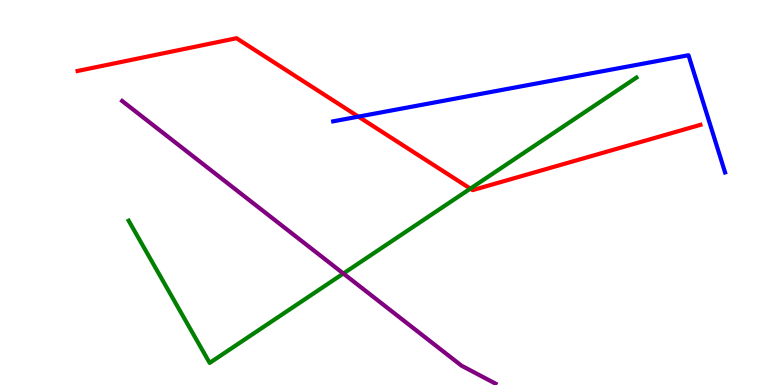[{'lines': ['blue', 'red'], 'intersections': [{'x': 4.62, 'y': 6.97}]}, {'lines': ['green', 'red'], 'intersections': [{'x': 6.07, 'y': 5.1}]}, {'lines': ['purple', 'red'], 'intersections': []}, {'lines': ['blue', 'green'], 'intersections': []}, {'lines': ['blue', 'purple'], 'intersections': []}, {'lines': ['green', 'purple'], 'intersections': [{'x': 4.43, 'y': 2.9}]}]